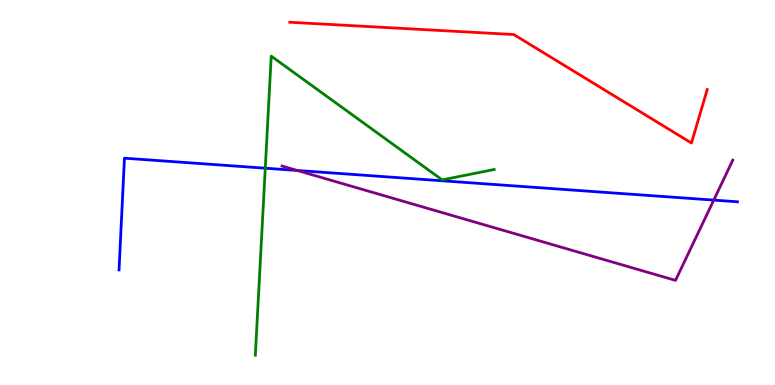[{'lines': ['blue', 'red'], 'intersections': []}, {'lines': ['green', 'red'], 'intersections': []}, {'lines': ['purple', 'red'], 'intersections': []}, {'lines': ['blue', 'green'], 'intersections': [{'x': 3.42, 'y': 5.63}]}, {'lines': ['blue', 'purple'], 'intersections': [{'x': 3.84, 'y': 5.57}, {'x': 9.21, 'y': 4.8}]}, {'lines': ['green', 'purple'], 'intersections': []}]